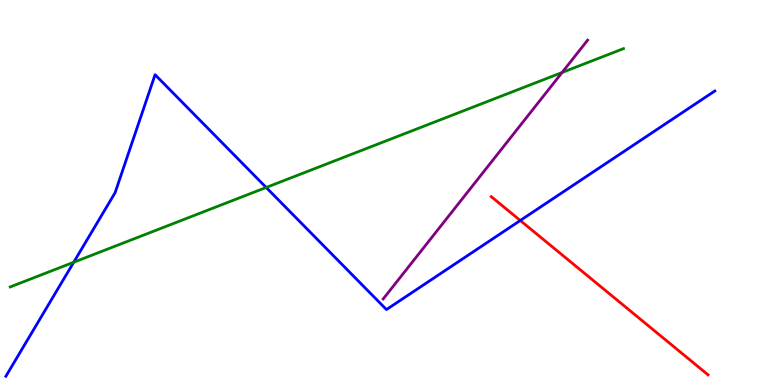[{'lines': ['blue', 'red'], 'intersections': [{'x': 6.71, 'y': 4.27}]}, {'lines': ['green', 'red'], 'intersections': []}, {'lines': ['purple', 'red'], 'intersections': []}, {'lines': ['blue', 'green'], 'intersections': [{'x': 0.951, 'y': 3.19}, {'x': 3.43, 'y': 5.13}]}, {'lines': ['blue', 'purple'], 'intersections': []}, {'lines': ['green', 'purple'], 'intersections': [{'x': 7.25, 'y': 8.12}]}]